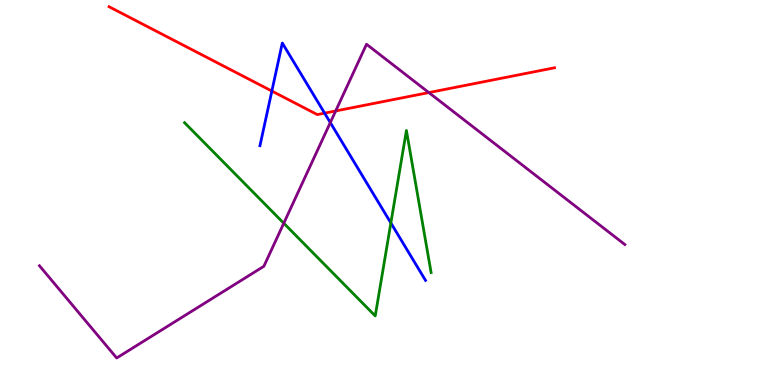[{'lines': ['blue', 'red'], 'intersections': [{'x': 3.51, 'y': 7.63}, {'x': 4.19, 'y': 7.06}]}, {'lines': ['green', 'red'], 'intersections': []}, {'lines': ['purple', 'red'], 'intersections': [{'x': 4.33, 'y': 7.12}, {'x': 5.53, 'y': 7.6}]}, {'lines': ['blue', 'green'], 'intersections': [{'x': 5.04, 'y': 4.21}]}, {'lines': ['blue', 'purple'], 'intersections': [{'x': 4.26, 'y': 6.82}]}, {'lines': ['green', 'purple'], 'intersections': [{'x': 3.66, 'y': 4.2}]}]